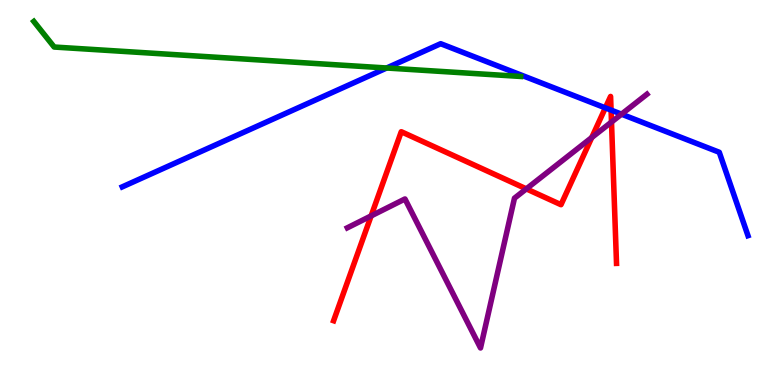[{'lines': ['blue', 'red'], 'intersections': [{'x': 7.81, 'y': 7.2}, {'x': 7.88, 'y': 7.14}]}, {'lines': ['green', 'red'], 'intersections': []}, {'lines': ['purple', 'red'], 'intersections': [{'x': 4.79, 'y': 4.39}, {'x': 6.79, 'y': 5.09}, {'x': 7.64, 'y': 6.43}, {'x': 7.89, 'y': 6.83}]}, {'lines': ['blue', 'green'], 'intersections': [{'x': 4.99, 'y': 8.23}]}, {'lines': ['blue', 'purple'], 'intersections': [{'x': 8.02, 'y': 7.03}]}, {'lines': ['green', 'purple'], 'intersections': []}]